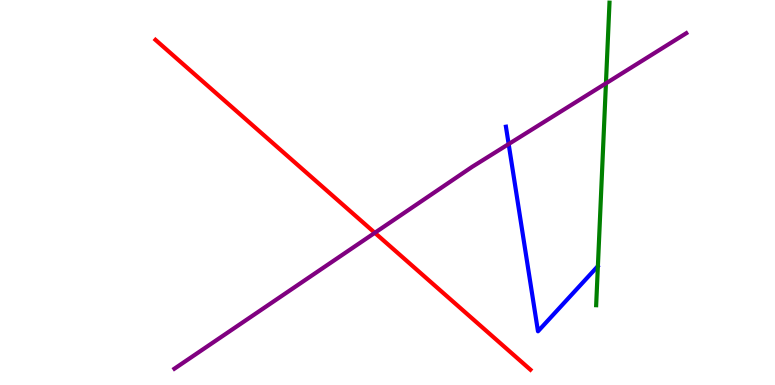[{'lines': ['blue', 'red'], 'intersections': []}, {'lines': ['green', 'red'], 'intersections': []}, {'lines': ['purple', 'red'], 'intersections': [{'x': 4.84, 'y': 3.95}]}, {'lines': ['blue', 'green'], 'intersections': []}, {'lines': ['blue', 'purple'], 'intersections': [{'x': 6.56, 'y': 6.26}]}, {'lines': ['green', 'purple'], 'intersections': [{'x': 7.82, 'y': 7.84}]}]